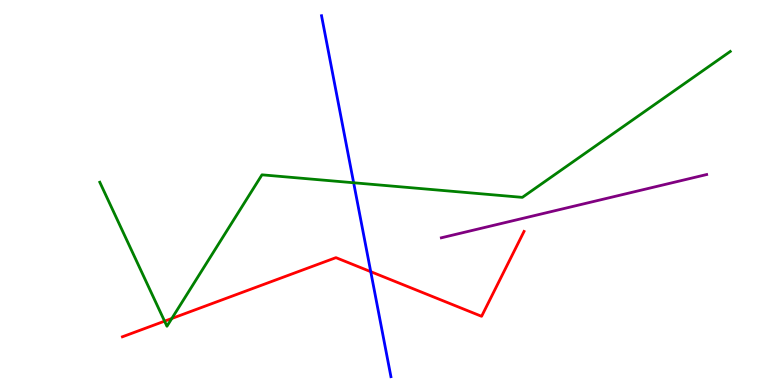[{'lines': ['blue', 'red'], 'intersections': [{'x': 4.78, 'y': 2.94}]}, {'lines': ['green', 'red'], 'intersections': [{'x': 2.12, 'y': 1.66}, {'x': 2.22, 'y': 1.73}]}, {'lines': ['purple', 'red'], 'intersections': []}, {'lines': ['blue', 'green'], 'intersections': [{'x': 4.56, 'y': 5.25}]}, {'lines': ['blue', 'purple'], 'intersections': []}, {'lines': ['green', 'purple'], 'intersections': []}]